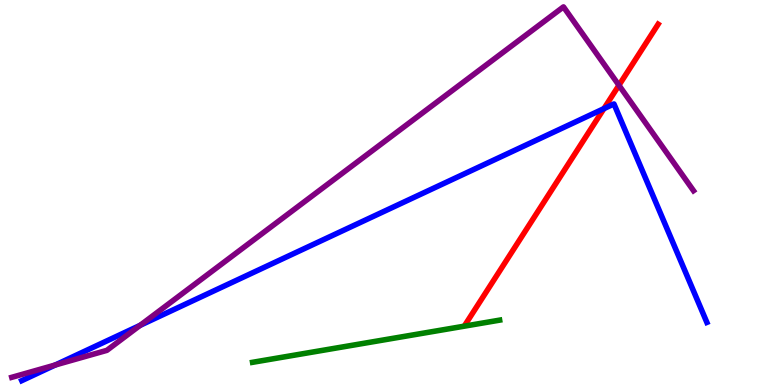[{'lines': ['blue', 'red'], 'intersections': [{'x': 7.79, 'y': 7.18}]}, {'lines': ['green', 'red'], 'intersections': []}, {'lines': ['purple', 'red'], 'intersections': [{'x': 7.99, 'y': 7.79}]}, {'lines': ['blue', 'green'], 'intersections': []}, {'lines': ['blue', 'purple'], 'intersections': [{'x': 0.713, 'y': 0.52}, {'x': 1.81, 'y': 1.55}]}, {'lines': ['green', 'purple'], 'intersections': []}]